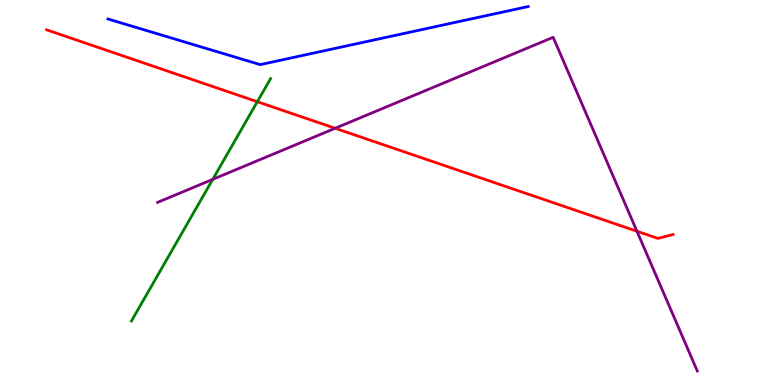[{'lines': ['blue', 'red'], 'intersections': []}, {'lines': ['green', 'red'], 'intersections': [{'x': 3.32, 'y': 7.36}]}, {'lines': ['purple', 'red'], 'intersections': [{'x': 4.32, 'y': 6.67}, {'x': 8.22, 'y': 3.99}]}, {'lines': ['blue', 'green'], 'intersections': []}, {'lines': ['blue', 'purple'], 'intersections': []}, {'lines': ['green', 'purple'], 'intersections': [{'x': 2.75, 'y': 5.34}]}]